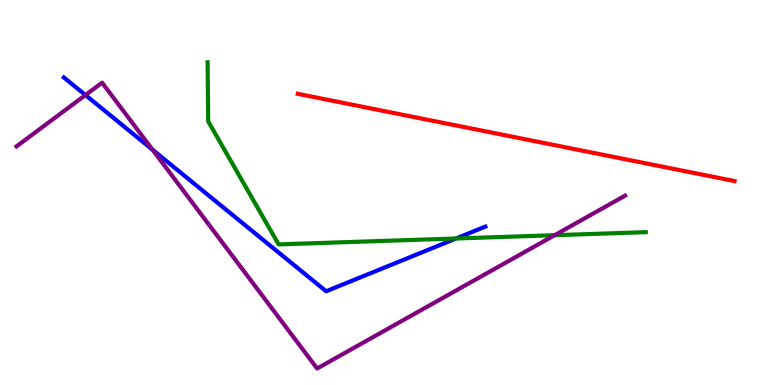[{'lines': ['blue', 'red'], 'intersections': []}, {'lines': ['green', 'red'], 'intersections': []}, {'lines': ['purple', 'red'], 'intersections': []}, {'lines': ['blue', 'green'], 'intersections': [{'x': 5.89, 'y': 3.81}]}, {'lines': ['blue', 'purple'], 'intersections': [{'x': 1.1, 'y': 7.53}, {'x': 1.97, 'y': 6.11}]}, {'lines': ['green', 'purple'], 'intersections': [{'x': 7.16, 'y': 3.89}]}]